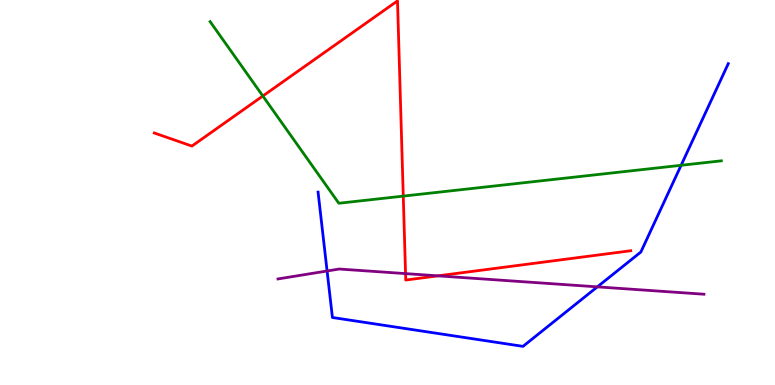[{'lines': ['blue', 'red'], 'intersections': []}, {'lines': ['green', 'red'], 'intersections': [{'x': 3.39, 'y': 7.51}, {'x': 5.2, 'y': 4.91}]}, {'lines': ['purple', 'red'], 'intersections': [{'x': 5.23, 'y': 2.89}, {'x': 5.65, 'y': 2.84}]}, {'lines': ['blue', 'green'], 'intersections': [{'x': 8.79, 'y': 5.71}]}, {'lines': ['blue', 'purple'], 'intersections': [{'x': 4.22, 'y': 2.96}, {'x': 7.71, 'y': 2.55}]}, {'lines': ['green', 'purple'], 'intersections': []}]